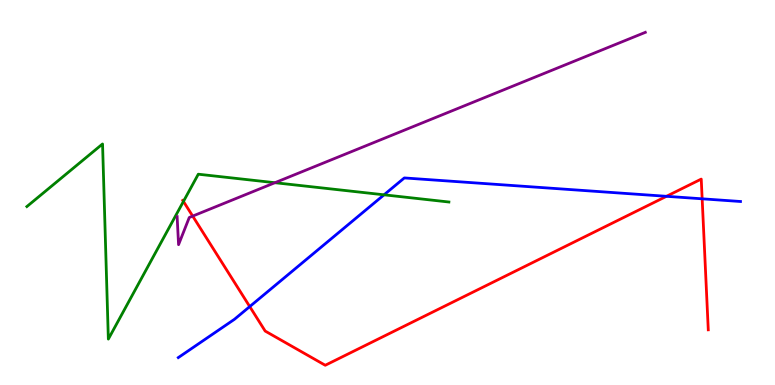[{'lines': ['blue', 'red'], 'intersections': [{'x': 3.22, 'y': 2.04}, {'x': 8.6, 'y': 4.9}, {'x': 9.06, 'y': 4.84}]}, {'lines': ['green', 'red'], 'intersections': [{'x': 2.37, 'y': 4.77}]}, {'lines': ['purple', 'red'], 'intersections': [{'x': 2.49, 'y': 4.39}]}, {'lines': ['blue', 'green'], 'intersections': [{'x': 4.96, 'y': 4.94}]}, {'lines': ['blue', 'purple'], 'intersections': []}, {'lines': ['green', 'purple'], 'intersections': [{'x': 3.55, 'y': 5.25}]}]